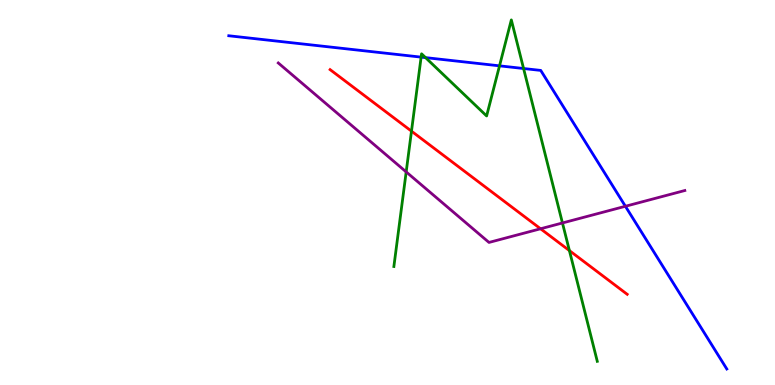[{'lines': ['blue', 'red'], 'intersections': []}, {'lines': ['green', 'red'], 'intersections': [{'x': 5.31, 'y': 6.59}, {'x': 7.35, 'y': 3.49}]}, {'lines': ['purple', 'red'], 'intersections': [{'x': 6.97, 'y': 4.06}]}, {'lines': ['blue', 'green'], 'intersections': [{'x': 5.43, 'y': 8.52}, {'x': 5.49, 'y': 8.5}, {'x': 6.45, 'y': 8.29}, {'x': 6.76, 'y': 8.22}]}, {'lines': ['blue', 'purple'], 'intersections': [{'x': 8.07, 'y': 4.64}]}, {'lines': ['green', 'purple'], 'intersections': [{'x': 5.24, 'y': 5.53}, {'x': 7.26, 'y': 4.21}]}]